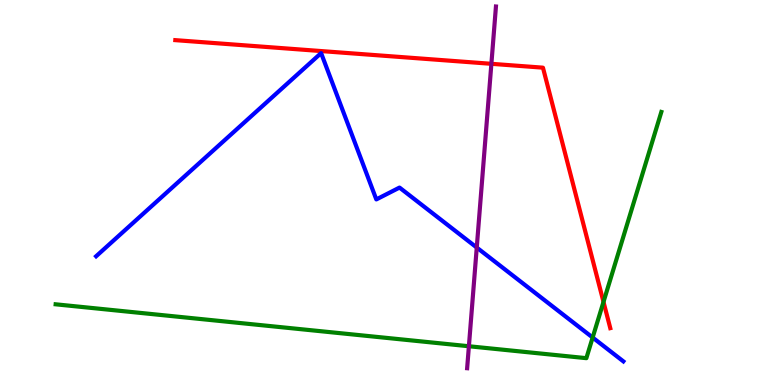[{'lines': ['blue', 'red'], 'intersections': []}, {'lines': ['green', 'red'], 'intersections': [{'x': 7.79, 'y': 2.16}]}, {'lines': ['purple', 'red'], 'intersections': [{'x': 6.34, 'y': 8.34}]}, {'lines': ['blue', 'green'], 'intersections': [{'x': 7.65, 'y': 1.23}]}, {'lines': ['blue', 'purple'], 'intersections': [{'x': 6.15, 'y': 3.57}]}, {'lines': ['green', 'purple'], 'intersections': [{'x': 6.05, 'y': 1.01}]}]